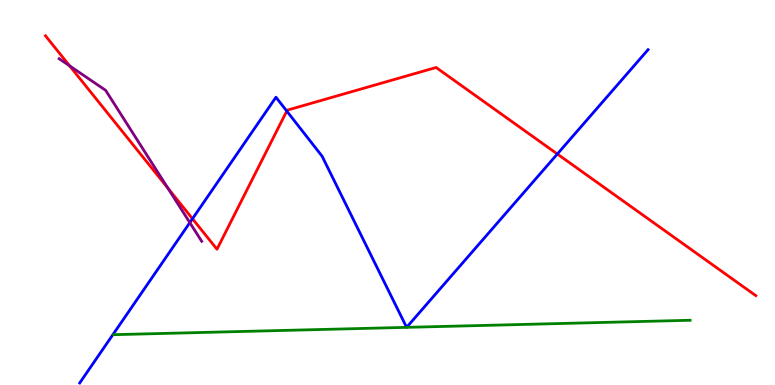[{'lines': ['blue', 'red'], 'intersections': [{'x': 2.48, 'y': 4.32}, {'x': 3.7, 'y': 7.12}, {'x': 7.19, 'y': 6.0}]}, {'lines': ['green', 'red'], 'intersections': []}, {'lines': ['purple', 'red'], 'intersections': [{'x': 0.898, 'y': 8.29}, {'x': 2.17, 'y': 5.12}]}, {'lines': ['blue', 'green'], 'intersections': []}, {'lines': ['blue', 'purple'], 'intersections': [{'x': 2.45, 'y': 4.22}]}, {'lines': ['green', 'purple'], 'intersections': []}]